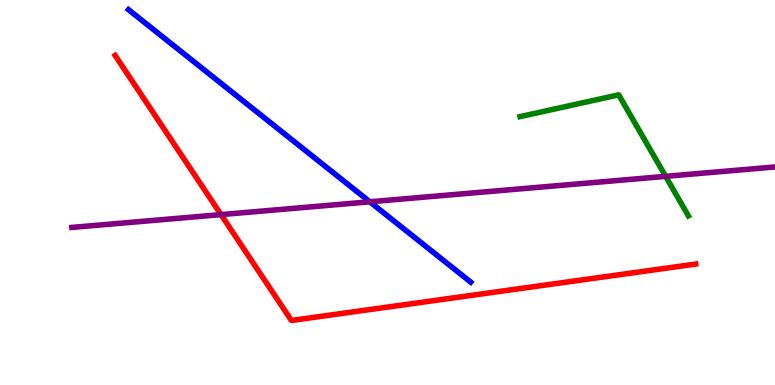[{'lines': ['blue', 'red'], 'intersections': []}, {'lines': ['green', 'red'], 'intersections': []}, {'lines': ['purple', 'red'], 'intersections': [{'x': 2.85, 'y': 4.43}]}, {'lines': ['blue', 'green'], 'intersections': []}, {'lines': ['blue', 'purple'], 'intersections': [{'x': 4.77, 'y': 4.76}]}, {'lines': ['green', 'purple'], 'intersections': [{'x': 8.59, 'y': 5.42}]}]